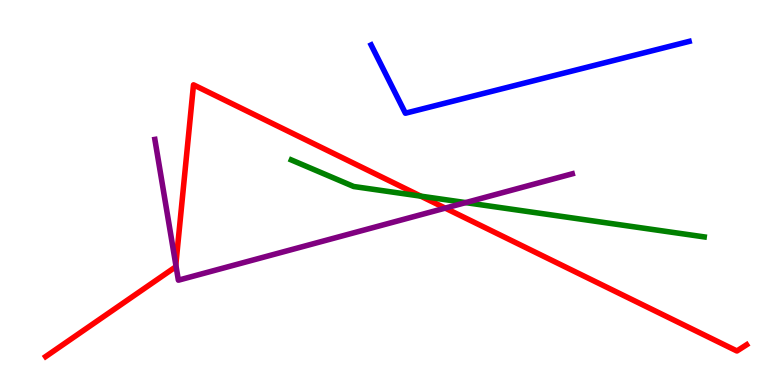[{'lines': ['blue', 'red'], 'intersections': []}, {'lines': ['green', 'red'], 'intersections': [{'x': 5.43, 'y': 4.91}]}, {'lines': ['purple', 'red'], 'intersections': [{'x': 2.27, 'y': 3.12}, {'x': 5.74, 'y': 4.59}]}, {'lines': ['blue', 'green'], 'intersections': []}, {'lines': ['blue', 'purple'], 'intersections': []}, {'lines': ['green', 'purple'], 'intersections': [{'x': 6.01, 'y': 4.74}]}]